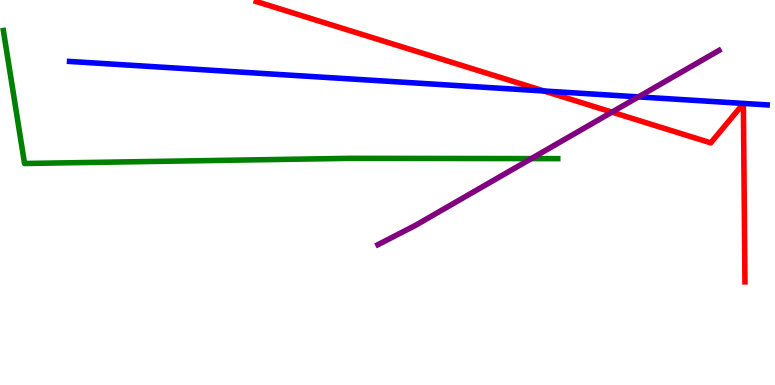[{'lines': ['blue', 'red'], 'intersections': [{'x': 7.02, 'y': 7.64}]}, {'lines': ['green', 'red'], 'intersections': []}, {'lines': ['purple', 'red'], 'intersections': [{'x': 7.9, 'y': 7.09}]}, {'lines': ['blue', 'green'], 'intersections': []}, {'lines': ['blue', 'purple'], 'intersections': [{'x': 8.24, 'y': 7.48}]}, {'lines': ['green', 'purple'], 'intersections': [{'x': 6.86, 'y': 5.88}]}]